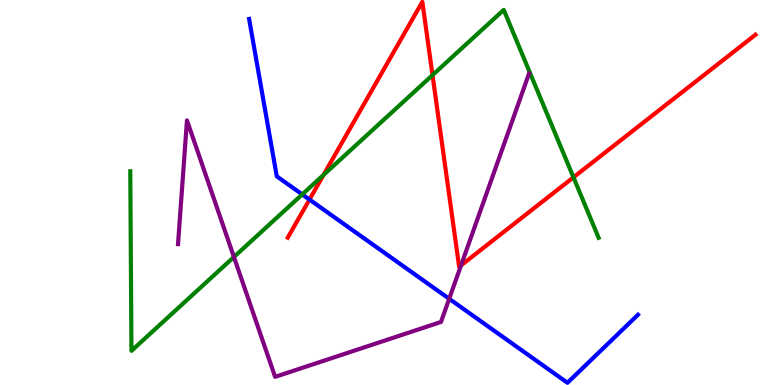[{'lines': ['blue', 'red'], 'intersections': [{'x': 3.99, 'y': 4.82}]}, {'lines': ['green', 'red'], 'intersections': [{'x': 4.17, 'y': 5.46}, {'x': 5.58, 'y': 8.05}, {'x': 7.4, 'y': 5.39}]}, {'lines': ['purple', 'red'], 'intersections': [{'x': 5.95, 'y': 3.11}]}, {'lines': ['blue', 'green'], 'intersections': [{'x': 3.9, 'y': 4.95}]}, {'lines': ['blue', 'purple'], 'intersections': [{'x': 5.8, 'y': 2.24}]}, {'lines': ['green', 'purple'], 'intersections': [{'x': 3.02, 'y': 3.33}]}]